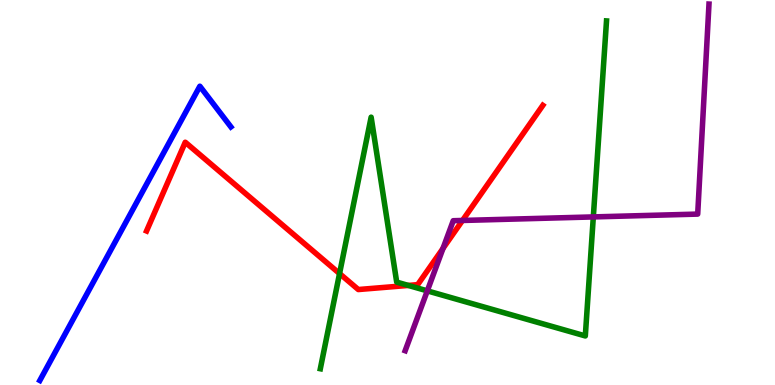[{'lines': ['blue', 'red'], 'intersections': []}, {'lines': ['green', 'red'], 'intersections': [{'x': 4.38, 'y': 2.89}, {'x': 5.27, 'y': 2.59}]}, {'lines': ['purple', 'red'], 'intersections': [{'x': 5.72, 'y': 3.55}, {'x': 5.97, 'y': 4.27}]}, {'lines': ['blue', 'green'], 'intersections': []}, {'lines': ['blue', 'purple'], 'intersections': []}, {'lines': ['green', 'purple'], 'intersections': [{'x': 5.51, 'y': 2.45}, {'x': 7.66, 'y': 4.37}]}]